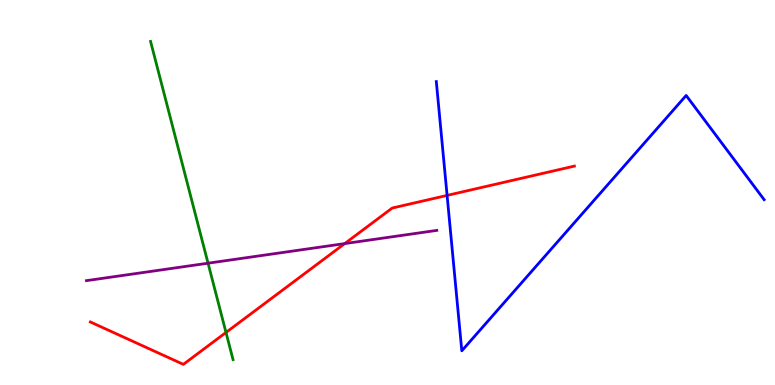[{'lines': ['blue', 'red'], 'intersections': [{'x': 5.77, 'y': 4.92}]}, {'lines': ['green', 'red'], 'intersections': [{'x': 2.92, 'y': 1.36}]}, {'lines': ['purple', 'red'], 'intersections': [{'x': 4.45, 'y': 3.67}]}, {'lines': ['blue', 'green'], 'intersections': []}, {'lines': ['blue', 'purple'], 'intersections': []}, {'lines': ['green', 'purple'], 'intersections': [{'x': 2.68, 'y': 3.16}]}]